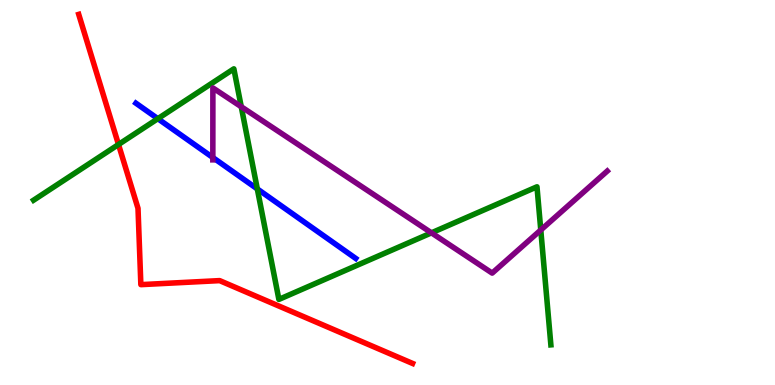[{'lines': ['blue', 'red'], 'intersections': []}, {'lines': ['green', 'red'], 'intersections': [{'x': 1.53, 'y': 6.25}]}, {'lines': ['purple', 'red'], 'intersections': []}, {'lines': ['blue', 'green'], 'intersections': [{'x': 2.04, 'y': 6.92}, {'x': 3.32, 'y': 5.09}]}, {'lines': ['blue', 'purple'], 'intersections': [{'x': 2.75, 'y': 5.91}]}, {'lines': ['green', 'purple'], 'intersections': [{'x': 3.11, 'y': 7.23}, {'x': 5.57, 'y': 3.95}, {'x': 6.98, 'y': 4.03}]}]